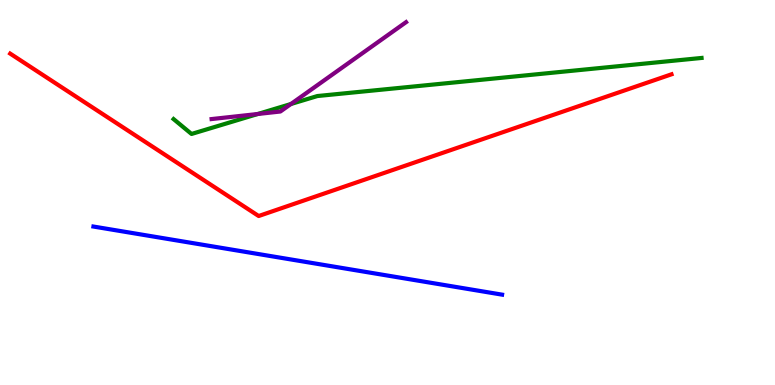[{'lines': ['blue', 'red'], 'intersections': []}, {'lines': ['green', 'red'], 'intersections': []}, {'lines': ['purple', 'red'], 'intersections': []}, {'lines': ['blue', 'green'], 'intersections': []}, {'lines': ['blue', 'purple'], 'intersections': []}, {'lines': ['green', 'purple'], 'intersections': [{'x': 3.33, 'y': 7.04}, {'x': 3.75, 'y': 7.3}]}]